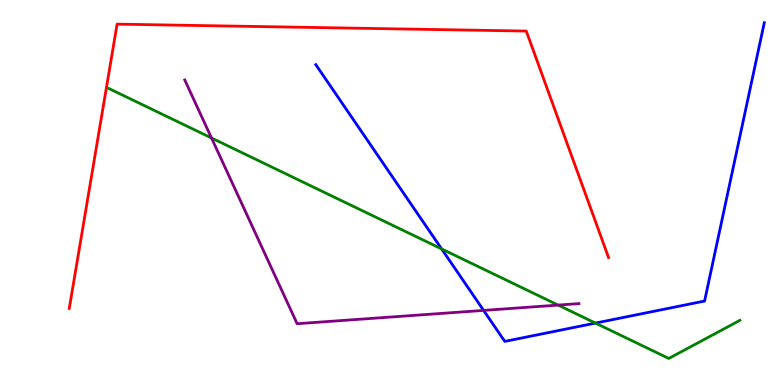[{'lines': ['blue', 'red'], 'intersections': []}, {'lines': ['green', 'red'], 'intersections': []}, {'lines': ['purple', 'red'], 'intersections': []}, {'lines': ['blue', 'green'], 'intersections': [{'x': 5.7, 'y': 3.53}, {'x': 7.68, 'y': 1.61}]}, {'lines': ['blue', 'purple'], 'intersections': [{'x': 6.24, 'y': 1.94}]}, {'lines': ['green', 'purple'], 'intersections': [{'x': 2.73, 'y': 6.42}, {'x': 7.2, 'y': 2.08}]}]